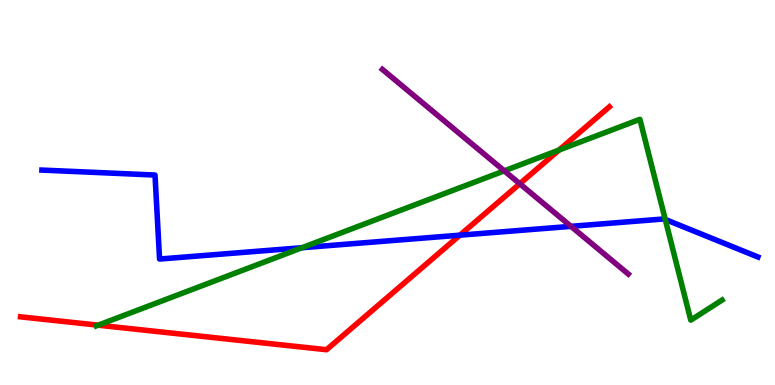[{'lines': ['blue', 'red'], 'intersections': [{'x': 5.93, 'y': 3.89}]}, {'lines': ['green', 'red'], 'intersections': [{'x': 1.27, 'y': 1.55}, {'x': 7.21, 'y': 6.1}]}, {'lines': ['purple', 'red'], 'intersections': [{'x': 6.71, 'y': 5.23}]}, {'lines': ['blue', 'green'], 'intersections': [{'x': 3.9, 'y': 3.57}, {'x': 8.58, 'y': 4.3}]}, {'lines': ['blue', 'purple'], 'intersections': [{'x': 7.37, 'y': 4.12}]}, {'lines': ['green', 'purple'], 'intersections': [{'x': 6.51, 'y': 5.56}]}]